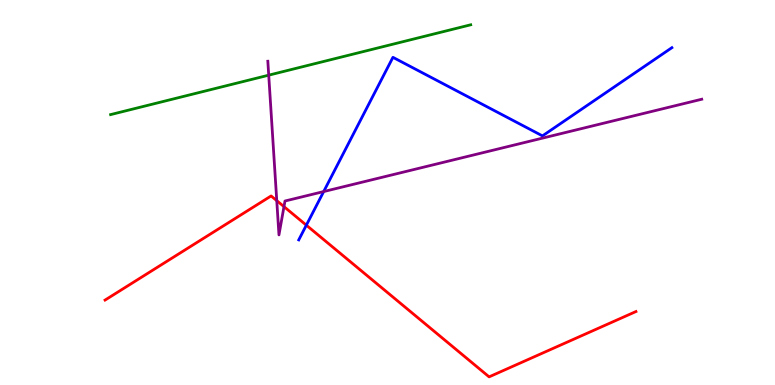[{'lines': ['blue', 'red'], 'intersections': [{'x': 3.95, 'y': 4.15}]}, {'lines': ['green', 'red'], 'intersections': []}, {'lines': ['purple', 'red'], 'intersections': [{'x': 3.57, 'y': 4.79}, {'x': 3.66, 'y': 4.63}]}, {'lines': ['blue', 'green'], 'intersections': []}, {'lines': ['blue', 'purple'], 'intersections': [{'x': 4.18, 'y': 5.02}]}, {'lines': ['green', 'purple'], 'intersections': [{'x': 3.47, 'y': 8.05}]}]